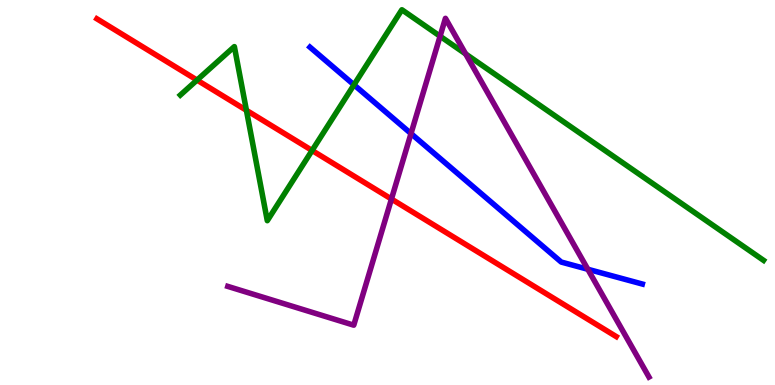[{'lines': ['blue', 'red'], 'intersections': []}, {'lines': ['green', 'red'], 'intersections': [{'x': 2.54, 'y': 7.92}, {'x': 3.18, 'y': 7.14}, {'x': 4.03, 'y': 6.09}]}, {'lines': ['purple', 'red'], 'intersections': [{'x': 5.05, 'y': 4.83}]}, {'lines': ['blue', 'green'], 'intersections': [{'x': 4.57, 'y': 7.8}]}, {'lines': ['blue', 'purple'], 'intersections': [{'x': 5.3, 'y': 6.53}, {'x': 7.58, 'y': 3.01}]}, {'lines': ['green', 'purple'], 'intersections': [{'x': 5.68, 'y': 9.06}, {'x': 6.01, 'y': 8.6}]}]